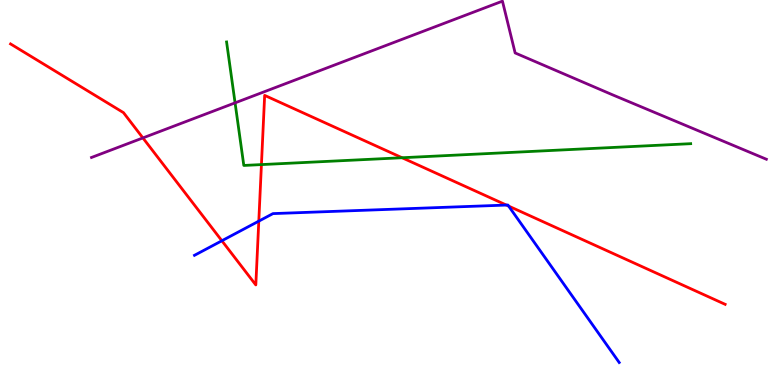[{'lines': ['blue', 'red'], 'intersections': [{'x': 2.86, 'y': 3.75}, {'x': 3.34, 'y': 4.26}, {'x': 6.53, 'y': 4.67}, {'x': 6.56, 'y': 4.65}]}, {'lines': ['green', 'red'], 'intersections': [{'x': 3.37, 'y': 5.72}, {'x': 5.19, 'y': 5.9}]}, {'lines': ['purple', 'red'], 'intersections': [{'x': 1.84, 'y': 6.42}]}, {'lines': ['blue', 'green'], 'intersections': []}, {'lines': ['blue', 'purple'], 'intersections': []}, {'lines': ['green', 'purple'], 'intersections': [{'x': 3.03, 'y': 7.33}]}]